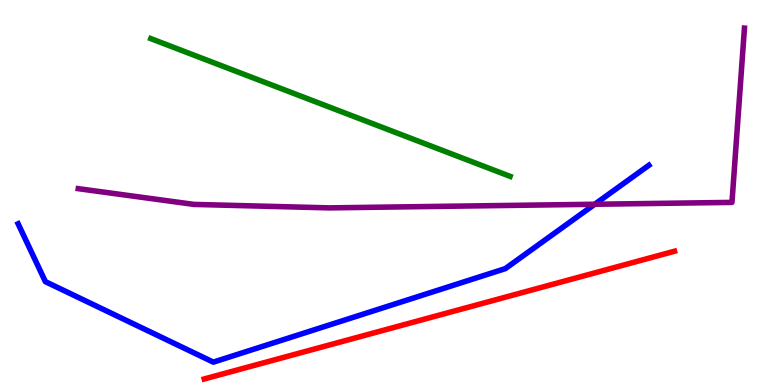[{'lines': ['blue', 'red'], 'intersections': []}, {'lines': ['green', 'red'], 'intersections': []}, {'lines': ['purple', 'red'], 'intersections': []}, {'lines': ['blue', 'green'], 'intersections': []}, {'lines': ['blue', 'purple'], 'intersections': [{'x': 7.67, 'y': 4.69}]}, {'lines': ['green', 'purple'], 'intersections': []}]